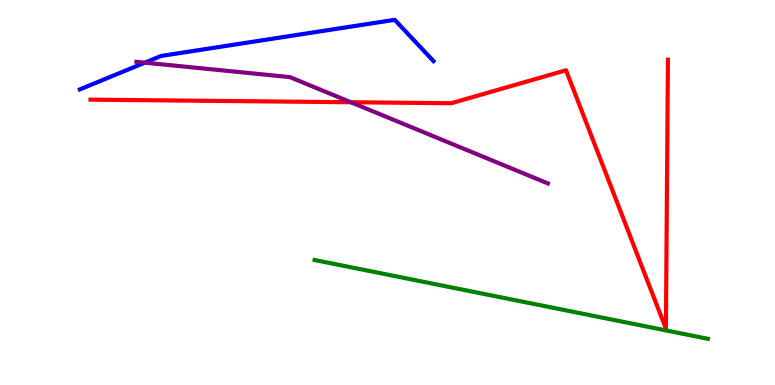[{'lines': ['blue', 'red'], 'intersections': []}, {'lines': ['green', 'red'], 'intersections': []}, {'lines': ['purple', 'red'], 'intersections': [{'x': 4.53, 'y': 7.34}]}, {'lines': ['blue', 'green'], 'intersections': []}, {'lines': ['blue', 'purple'], 'intersections': [{'x': 1.87, 'y': 8.37}]}, {'lines': ['green', 'purple'], 'intersections': []}]